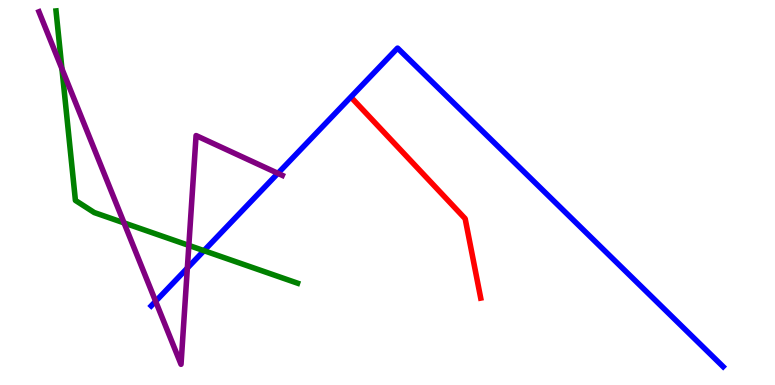[{'lines': ['blue', 'red'], 'intersections': []}, {'lines': ['green', 'red'], 'intersections': []}, {'lines': ['purple', 'red'], 'intersections': []}, {'lines': ['blue', 'green'], 'intersections': [{'x': 2.63, 'y': 3.49}]}, {'lines': ['blue', 'purple'], 'intersections': [{'x': 2.01, 'y': 2.17}, {'x': 2.42, 'y': 3.04}, {'x': 3.59, 'y': 5.5}]}, {'lines': ['green', 'purple'], 'intersections': [{'x': 0.799, 'y': 8.21}, {'x': 1.6, 'y': 4.21}, {'x': 2.44, 'y': 3.63}]}]